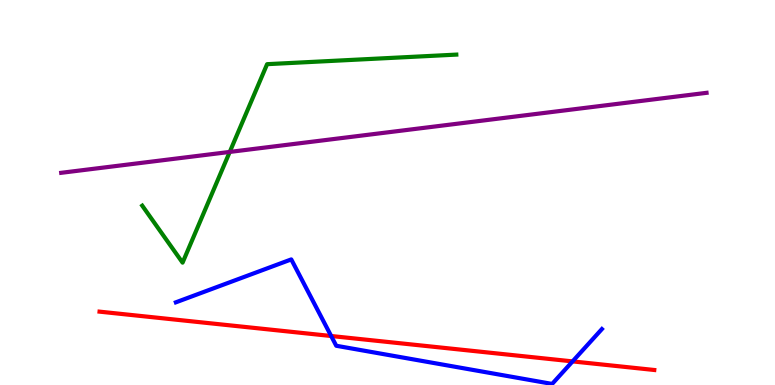[{'lines': ['blue', 'red'], 'intersections': [{'x': 4.27, 'y': 1.27}, {'x': 7.39, 'y': 0.613}]}, {'lines': ['green', 'red'], 'intersections': []}, {'lines': ['purple', 'red'], 'intersections': []}, {'lines': ['blue', 'green'], 'intersections': []}, {'lines': ['blue', 'purple'], 'intersections': []}, {'lines': ['green', 'purple'], 'intersections': [{'x': 2.96, 'y': 6.05}]}]